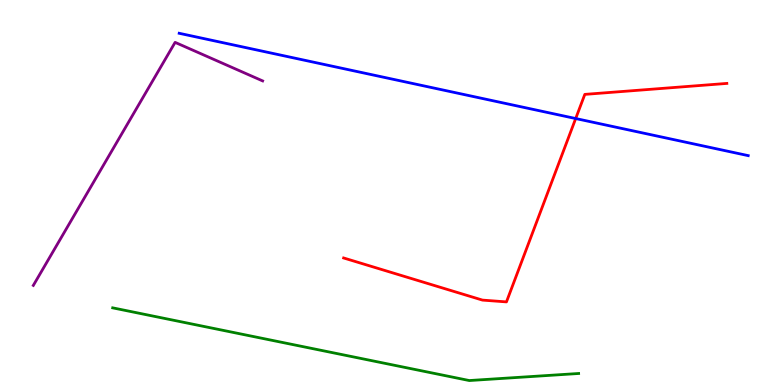[{'lines': ['blue', 'red'], 'intersections': [{'x': 7.43, 'y': 6.92}]}, {'lines': ['green', 'red'], 'intersections': []}, {'lines': ['purple', 'red'], 'intersections': []}, {'lines': ['blue', 'green'], 'intersections': []}, {'lines': ['blue', 'purple'], 'intersections': []}, {'lines': ['green', 'purple'], 'intersections': []}]